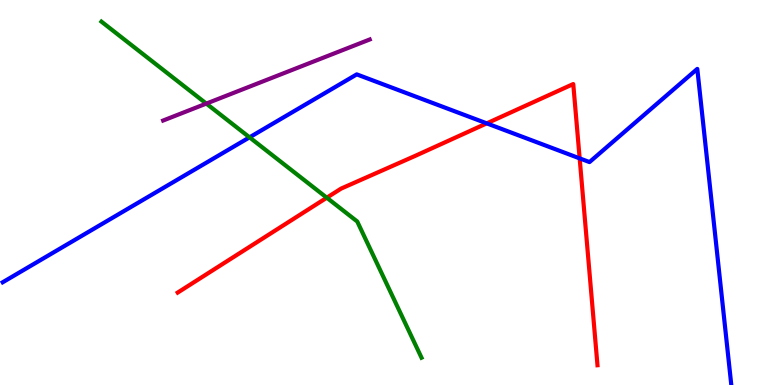[{'lines': ['blue', 'red'], 'intersections': [{'x': 6.28, 'y': 6.8}, {'x': 7.48, 'y': 5.89}]}, {'lines': ['green', 'red'], 'intersections': [{'x': 4.22, 'y': 4.86}]}, {'lines': ['purple', 'red'], 'intersections': []}, {'lines': ['blue', 'green'], 'intersections': [{'x': 3.22, 'y': 6.43}]}, {'lines': ['blue', 'purple'], 'intersections': []}, {'lines': ['green', 'purple'], 'intersections': [{'x': 2.66, 'y': 7.31}]}]